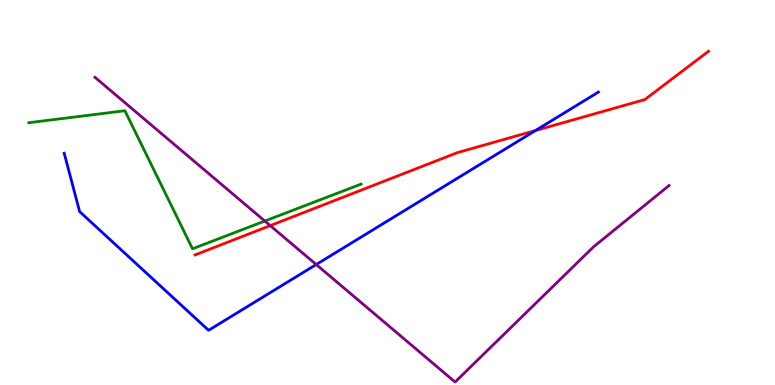[{'lines': ['blue', 'red'], 'intersections': [{'x': 6.91, 'y': 6.61}]}, {'lines': ['green', 'red'], 'intersections': []}, {'lines': ['purple', 'red'], 'intersections': [{'x': 3.49, 'y': 4.14}]}, {'lines': ['blue', 'green'], 'intersections': []}, {'lines': ['blue', 'purple'], 'intersections': [{'x': 4.08, 'y': 3.13}]}, {'lines': ['green', 'purple'], 'intersections': [{'x': 3.42, 'y': 4.26}]}]